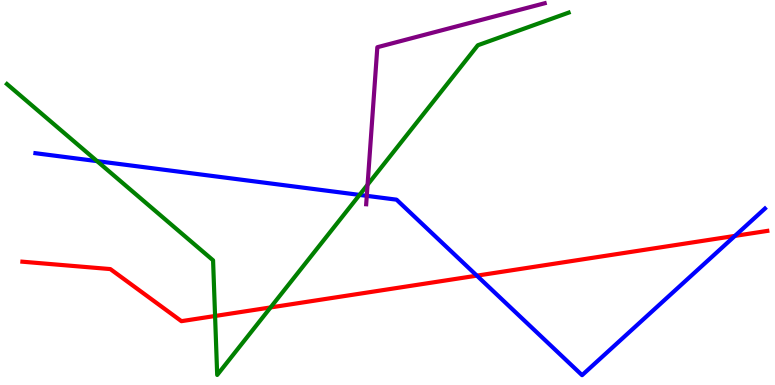[{'lines': ['blue', 'red'], 'intersections': [{'x': 6.15, 'y': 2.84}, {'x': 9.48, 'y': 3.87}]}, {'lines': ['green', 'red'], 'intersections': [{'x': 2.78, 'y': 1.79}, {'x': 3.49, 'y': 2.01}]}, {'lines': ['purple', 'red'], 'intersections': []}, {'lines': ['blue', 'green'], 'intersections': [{'x': 1.25, 'y': 5.81}, {'x': 4.64, 'y': 4.94}]}, {'lines': ['blue', 'purple'], 'intersections': [{'x': 4.73, 'y': 4.91}]}, {'lines': ['green', 'purple'], 'intersections': [{'x': 4.74, 'y': 5.2}]}]